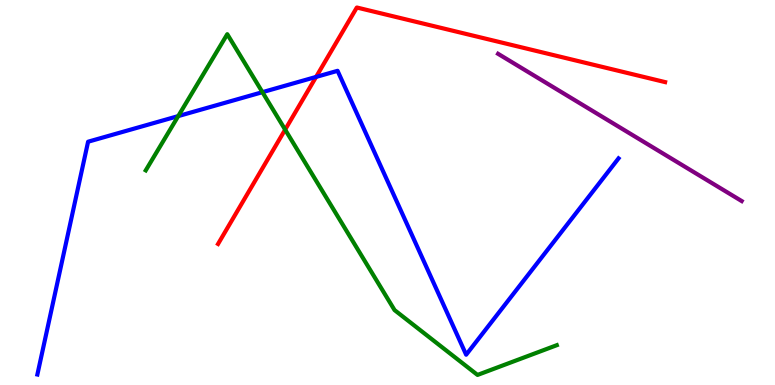[{'lines': ['blue', 'red'], 'intersections': [{'x': 4.08, 'y': 8.0}]}, {'lines': ['green', 'red'], 'intersections': [{'x': 3.68, 'y': 6.63}]}, {'lines': ['purple', 'red'], 'intersections': []}, {'lines': ['blue', 'green'], 'intersections': [{'x': 2.3, 'y': 6.98}, {'x': 3.39, 'y': 7.61}]}, {'lines': ['blue', 'purple'], 'intersections': []}, {'lines': ['green', 'purple'], 'intersections': []}]